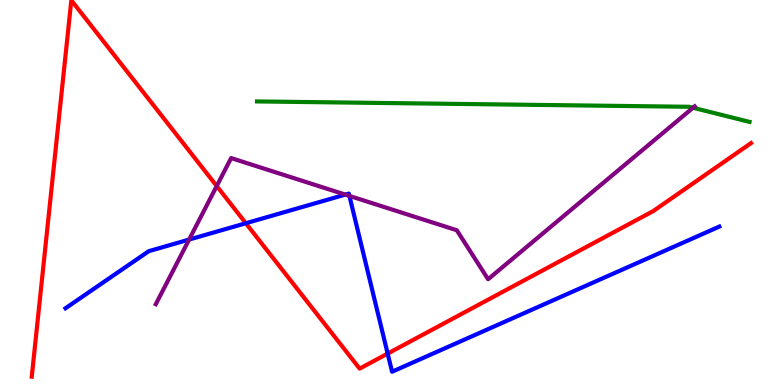[{'lines': ['blue', 'red'], 'intersections': [{'x': 3.17, 'y': 4.2}, {'x': 5.0, 'y': 0.816}]}, {'lines': ['green', 'red'], 'intersections': []}, {'lines': ['purple', 'red'], 'intersections': [{'x': 2.8, 'y': 5.17}]}, {'lines': ['blue', 'green'], 'intersections': []}, {'lines': ['blue', 'purple'], 'intersections': [{'x': 2.44, 'y': 3.78}, {'x': 4.46, 'y': 4.95}, {'x': 4.51, 'y': 4.91}]}, {'lines': ['green', 'purple'], 'intersections': [{'x': 8.94, 'y': 7.2}]}]